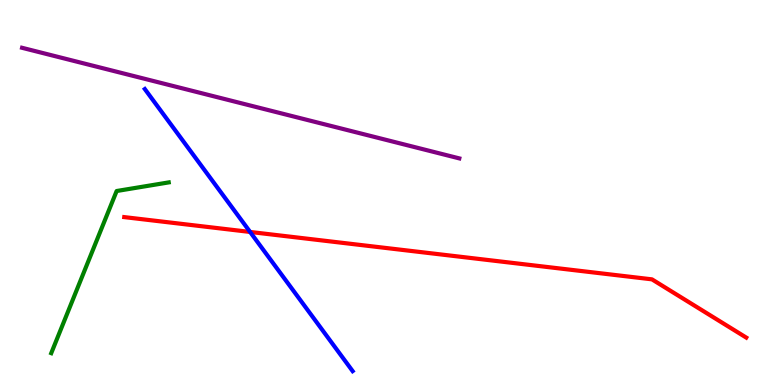[{'lines': ['blue', 'red'], 'intersections': [{'x': 3.23, 'y': 3.98}]}, {'lines': ['green', 'red'], 'intersections': []}, {'lines': ['purple', 'red'], 'intersections': []}, {'lines': ['blue', 'green'], 'intersections': []}, {'lines': ['blue', 'purple'], 'intersections': []}, {'lines': ['green', 'purple'], 'intersections': []}]